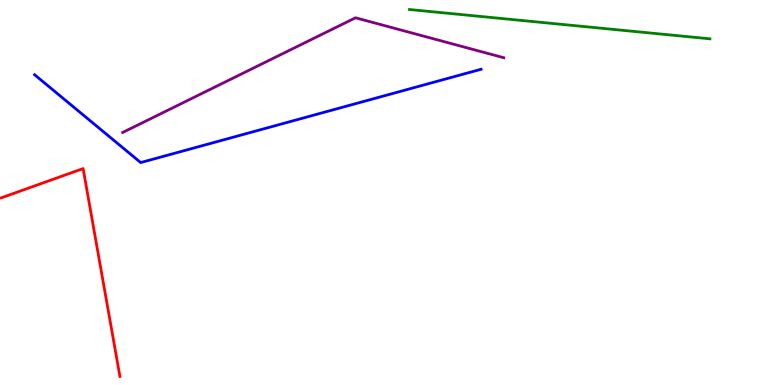[{'lines': ['blue', 'red'], 'intersections': []}, {'lines': ['green', 'red'], 'intersections': []}, {'lines': ['purple', 'red'], 'intersections': []}, {'lines': ['blue', 'green'], 'intersections': []}, {'lines': ['blue', 'purple'], 'intersections': []}, {'lines': ['green', 'purple'], 'intersections': []}]